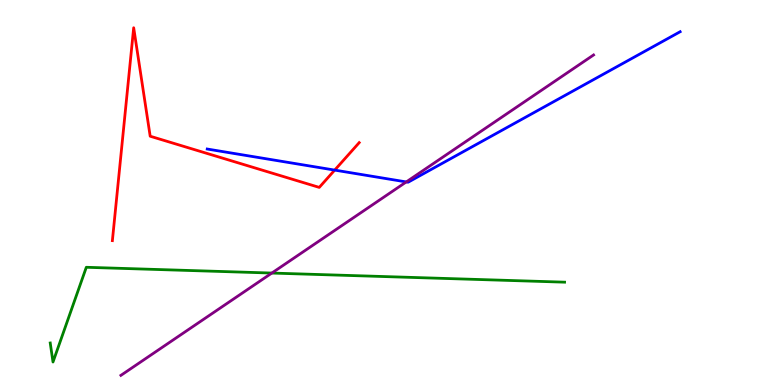[{'lines': ['blue', 'red'], 'intersections': [{'x': 4.32, 'y': 5.58}]}, {'lines': ['green', 'red'], 'intersections': []}, {'lines': ['purple', 'red'], 'intersections': []}, {'lines': ['blue', 'green'], 'intersections': []}, {'lines': ['blue', 'purple'], 'intersections': [{'x': 5.24, 'y': 5.27}]}, {'lines': ['green', 'purple'], 'intersections': [{'x': 3.51, 'y': 2.91}]}]